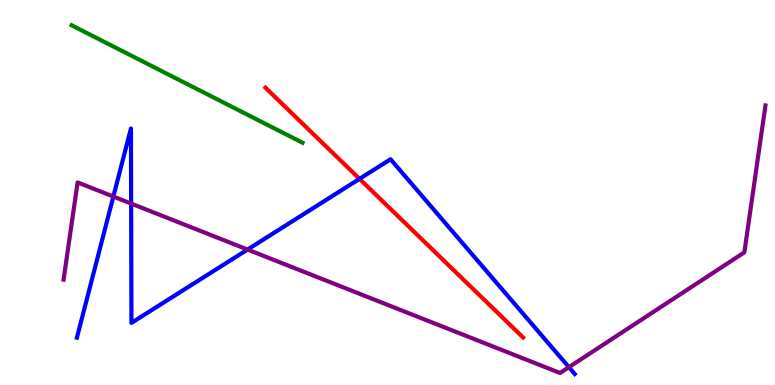[{'lines': ['blue', 'red'], 'intersections': [{'x': 4.64, 'y': 5.35}]}, {'lines': ['green', 'red'], 'intersections': []}, {'lines': ['purple', 'red'], 'intersections': []}, {'lines': ['blue', 'green'], 'intersections': []}, {'lines': ['blue', 'purple'], 'intersections': [{'x': 1.46, 'y': 4.89}, {'x': 1.69, 'y': 4.71}, {'x': 3.19, 'y': 3.52}, {'x': 7.34, 'y': 0.463}]}, {'lines': ['green', 'purple'], 'intersections': []}]